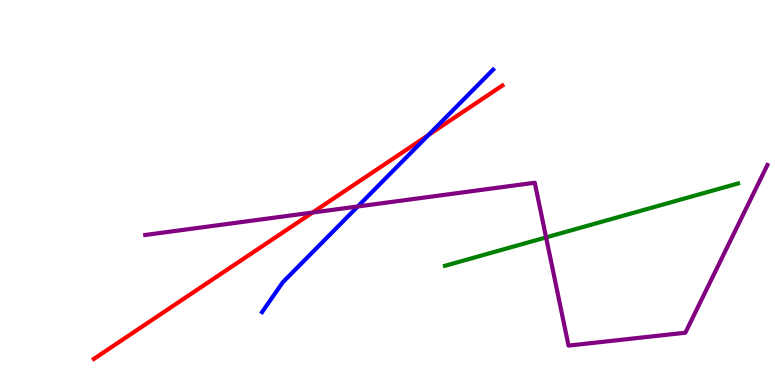[{'lines': ['blue', 'red'], 'intersections': [{'x': 5.53, 'y': 6.49}]}, {'lines': ['green', 'red'], 'intersections': []}, {'lines': ['purple', 'red'], 'intersections': [{'x': 4.03, 'y': 4.48}]}, {'lines': ['blue', 'green'], 'intersections': []}, {'lines': ['blue', 'purple'], 'intersections': [{'x': 4.62, 'y': 4.64}]}, {'lines': ['green', 'purple'], 'intersections': [{'x': 7.05, 'y': 3.83}]}]